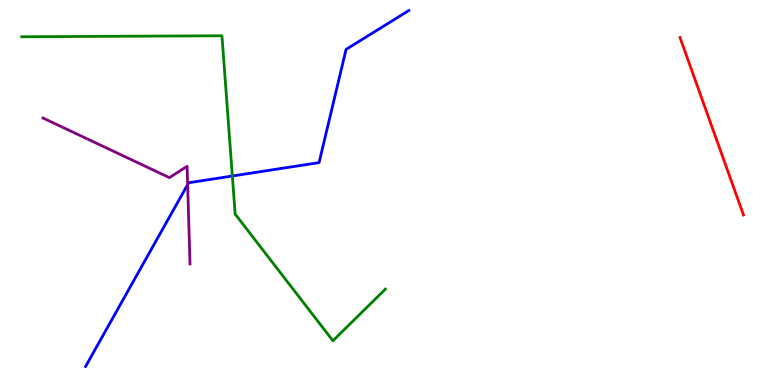[{'lines': ['blue', 'red'], 'intersections': []}, {'lines': ['green', 'red'], 'intersections': []}, {'lines': ['purple', 'red'], 'intersections': []}, {'lines': ['blue', 'green'], 'intersections': [{'x': 3.0, 'y': 5.43}]}, {'lines': ['blue', 'purple'], 'intersections': [{'x': 2.42, 'y': 5.21}]}, {'lines': ['green', 'purple'], 'intersections': []}]